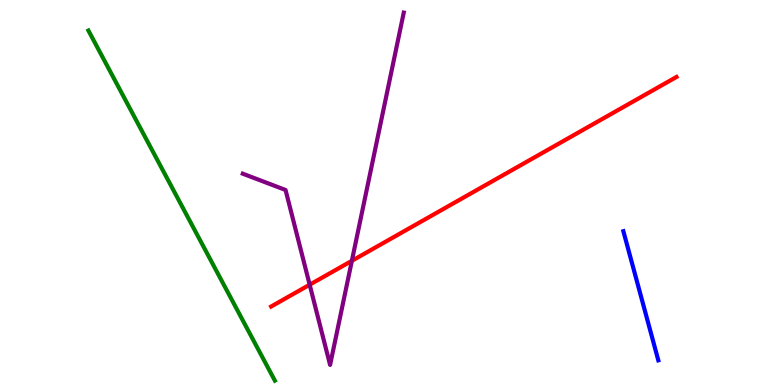[{'lines': ['blue', 'red'], 'intersections': []}, {'lines': ['green', 'red'], 'intersections': []}, {'lines': ['purple', 'red'], 'intersections': [{'x': 4.0, 'y': 2.61}, {'x': 4.54, 'y': 3.23}]}, {'lines': ['blue', 'green'], 'intersections': []}, {'lines': ['blue', 'purple'], 'intersections': []}, {'lines': ['green', 'purple'], 'intersections': []}]